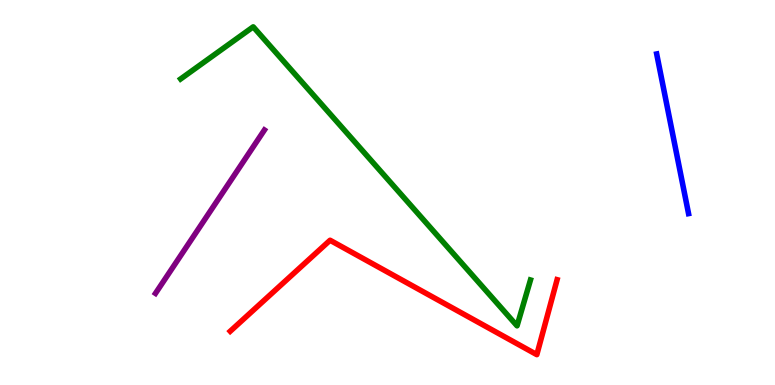[{'lines': ['blue', 'red'], 'intersections': []}, {'lines': ['green', 'red'], 'intersections': []}, {'lines': ['purple', 'red'], 'intersections': []}, {'lines': ['blue', 'green'], 'intersections': []}, {'lines': ['blue', 'purple'], 'intersections': []}, {'lines': ['green', 'purple'], 'intersections': []}]